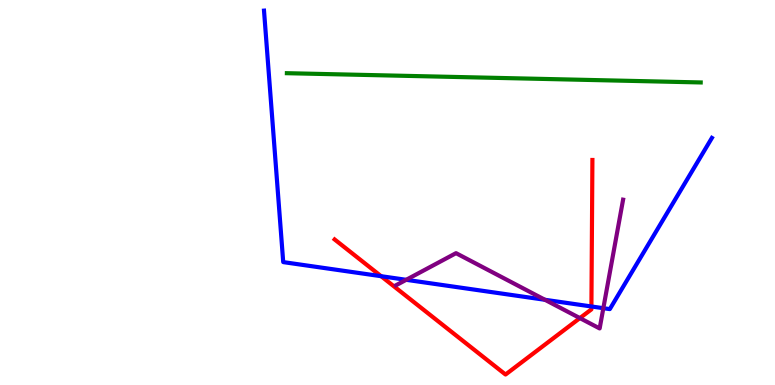[{'lines': ['blue', 'red'], 'intersections': [{'x': 4.92, 'y': 2.83}, {'x': 7.63, 'y': 2.04}]}, {'lines': ['green', 'red'], 'intersections': []}, {'lines': ['purple', 'red'], 'intersections': [{'x': 7.48, 'y': 1.74}]}, {'lines': ['blue', 'green'], 'intersections': []}, {'lines': ['blue', 'purple'], 'intersections': [{'x': 5.24, 'y': 2.73}, {'x': 7.03, 'y': 2.21}, {'x': 7.79, 'y': 2.0}]}, {'lines': ['green', 'purple'], 'intersections': []}]